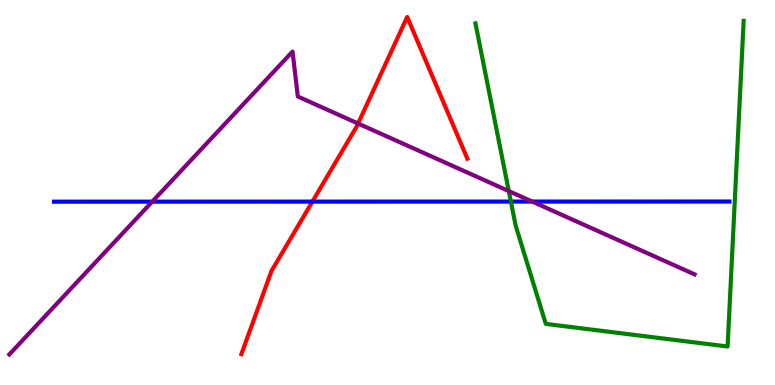[{'lines': ['blue', 'red'], 'intersections': [{'x': 4.03, 'y': 4.76}]}, {'lines': ['green', 'red'], 'intersections': []}, {'lines': ['purple', 'red'], 'intersections': [{'x': 4.62, 'y': 6.79}]}, {'lines': ['blue', 'green'], 'intersections': [{'x': 6.59, 'y': 4.76}]}, {'lines': ['blue', 'purple'], 'intersections': [{'x': 1.96, 'y': 4.76}, {'x': 6.87, 'y': 4.76}]}, {'lines': ['green', 'purple'], 'intersections': [{'x': 6.57, 'y': 5.04}]}]